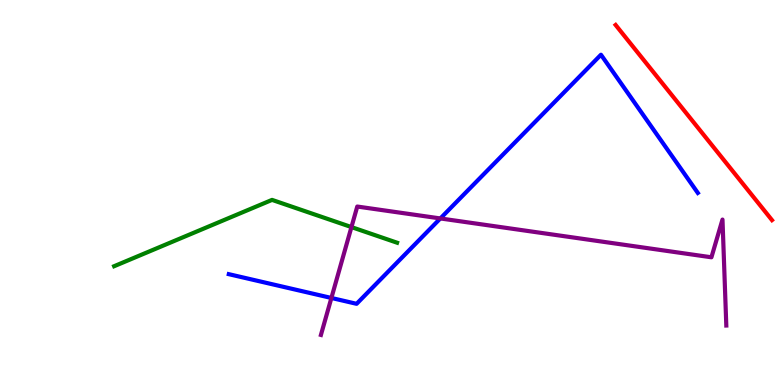[{'lines': ['blue', 'red'], 'intersections': []}, {'lines': ['green', 'red'], 'intersections': []}, {'lines': ['purple', 'red'], 'intersections': []}, {'lines': ['blue', 'green'], 'intersections': []}, {'lines': ['blue', 'purple'], 'intersections': [{'x': 4.28, 'y': 2.26}, {'x': 5.68, 'y': 4.33}]}, {'lines': ['green', 'purple'], 'intersections': [{'x': 4.53, 'y': 4.1}]}]